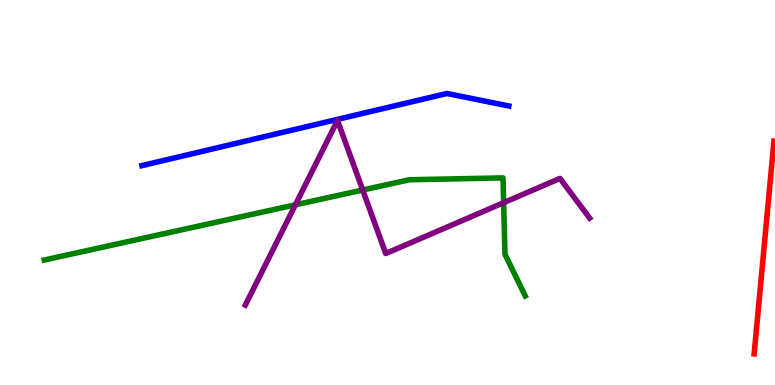[{'lines': ['blue', 'red'], 'intersections': []}, {'lines': ['green', 'red'], 'intersections': []}, {'lines': ['purple', 'red'], 'intersections': []}, {'lines': ['blue', 'green'], 'intersections': []}, {'lines': ['blue', 'purple'], 'intersections': []}, {'lines': ['green', 'purple'], 'intersections': [{'x': 3.81, 'y': 4.68}, {'x': 4.68, 'y': 5.06}, {'x': 6.5, 'y': 4.74}]}]